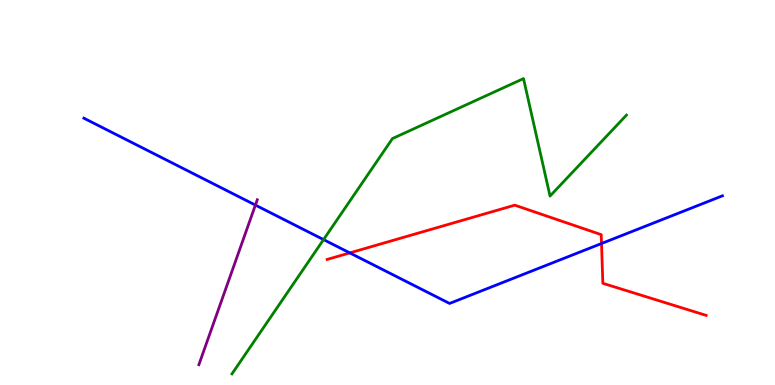[{'lines': ['blue', 'red'], 'intersections': [{'x': 4.51, 'y': 3.43}, {'x': 7.76, 'y': 3.67}]}, {'lines': ['green', 'red'], 'intersections': []}, {'lines': ['purple', 'red'], 'intersections': []}, {'lines': ['blue', 'green'], 'intersections': [{'x': 4.17, 'y': 3.78}]}, {'lines': ['blue', 'purple'], 'intersections': [{'x': 3.3, 'y': 4.67}]}, {'lines': ['green', 'purple'], 'intersections': []}]